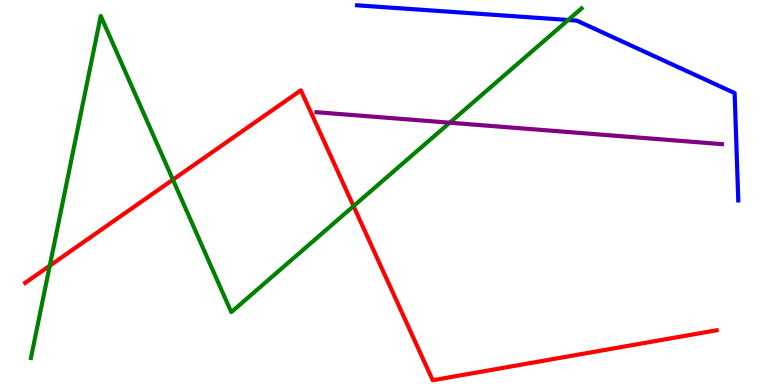[{'lines': ['blue', 'red'], 'intersections': []}, {'lines': ['green', 'red'], 'intersections': [{'x': 0.642, 'y': 3.1}, {'x': 2.23, 'y': 5.33}, {'x': 4.56, 'y': 4.65}]}, {'lines': ['purple', 'red'], 'intersections': []}, {'lines': ['blue', 'green'], 'intersections': [{'x': 7.33, 'y': 9.48}]}, {'lines': ['blue', 'purple'], 'intersections': []}, {'lines': ['green', 'purple'], 'intersections': [{'x': 5.8, 'y': 6.81}]}]